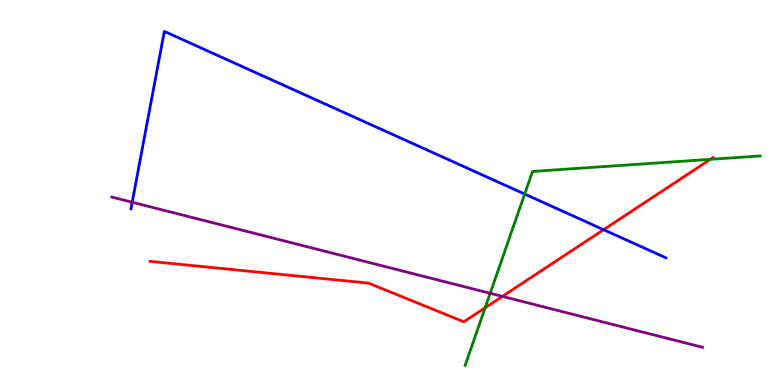[{'lines': ['blue', 'red'], 'intersections': [{'x': 7.79, 'y': 4.03}]}, {'lines': ['green', 'red'], 'intersections': [{'x': 6.26, 'y': 2.01}, {'x': 9.17, 'y': 5.86}]}, {'lines': ['purple', 'red'], 'intersections': [{'x': 6.48, 'y': 2.3}]}, {'lines': ['blue', 'green'], 'intersections': [{'x': 6.77, 'y': 4.96}]}, {'lines': ['blue', 'purple'], 'intersections': [{'x': 1.71, 'y': 4.75}]}, {'lines': ['green', 'purple'], 'intersections': [{'x': 6.32, 'y': 2.38}]}]